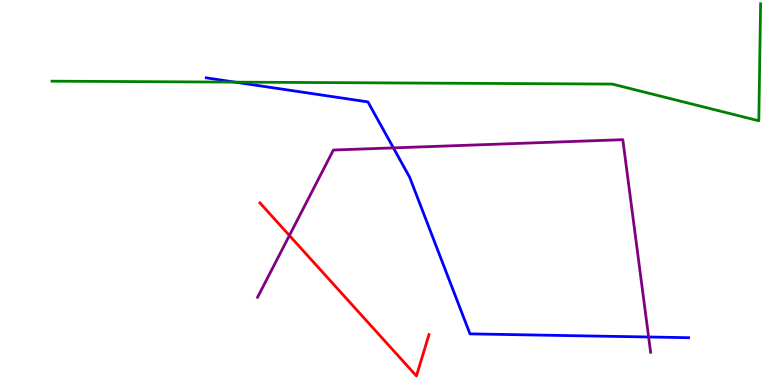[{'lines': ['blue', 'red'], 'intersections': []}, {'lines': ['green', 'red'], 'intersections': []}, {'lines': ['purple', 'red'], 'intersections': [{'x': 3.73, 'y': 3.88}]}, {'lines': ['blue', 'green'], 'intersections': [{'x': 3.03, 'y': 7.87}]}, {'lines': ['blue', 'purple'], 'intersections': [{'x': 5.08, 'y': 6.16}, {'x': 8.37, 'y': 1.25}]}, {'lines': ['green', 'purple'], 'intersections': []}]